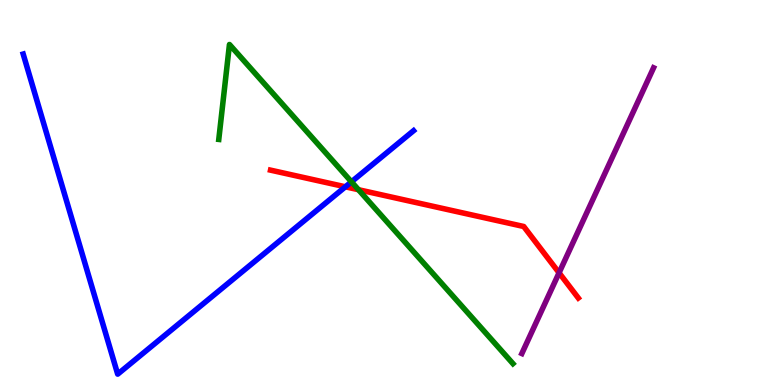[{'lines': ['blue', 'red'], 'intersections': [{'x': 4.46, 'y': 5.15}]}, {'lines': ['green', 'red'], 'intersections': [{'x': 4.63, 'y': 5.07}]}, {'lines': ['purple', 'red'], 'intersections': [{'x': 7.21, 'y': 2.91}]}, {'lines': ['blue', 'green'], 'intersections': [{'x': 4.53, 'y': 5.28}]}, {'lines': ['blue', 'purple'], 'intersections': []}, {'lines': ['green', 'purple'], 'intersections': []}]